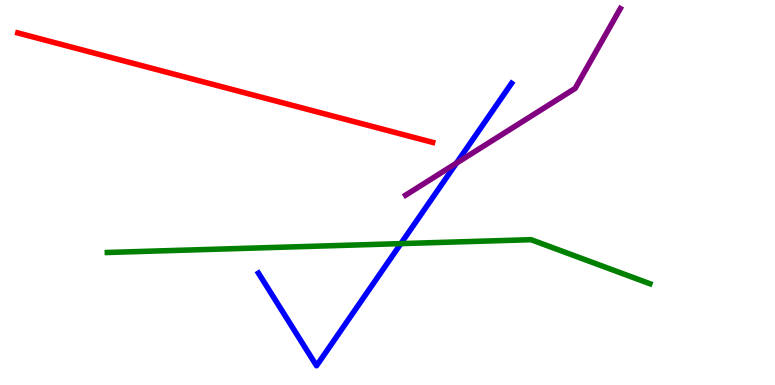[{'lines': ['blue', 'red'], 'intersections': []}, {'lines': ['green', 'red'], 'intersections': []}, {'lines': ['purple', 'red'], 'intersections': []}, {'lines': ['blue', 'green'], 'intersections': [{'x': 5.17, 'y': 3.67}]}, {'lines': ['blue', 'purple'], 'intersections': [{'x': 5.89, 'y': 5.76}]}, {'lines': ['green', 'purple'], 'intersections': []}]